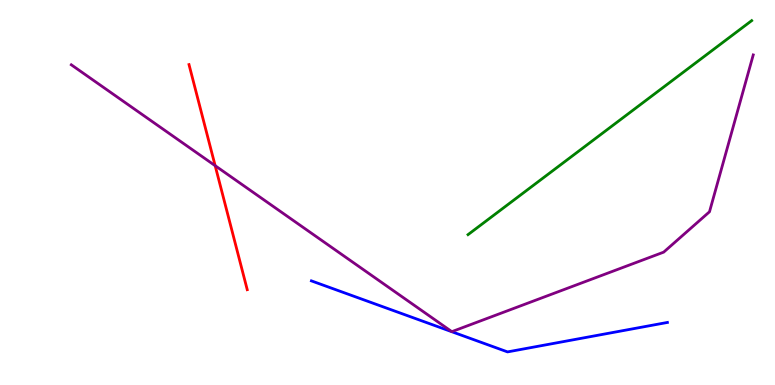[{'lines': ['blue', 'red'], 'intersections': []}, {'lines': ['green', 'red'], 'intersections': []}, {'lines': ['purple', 'red'], 'intersections': [{'x': 2.78, 'y': 5.7}]}, {'lines': ['blue', 'green'], 'intersections': []}, {'lines': ['blue', 'purple'], 'intersections': []}, {'lines': ['green', 'purple'], 'intersections': []}]